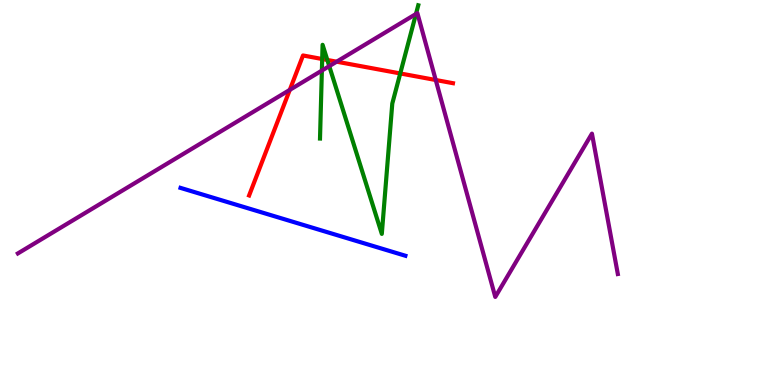[{'lines': ['blue', 'red'], 'intersections': []}, {'lines': ['green', 'red'], 'intersections': [{'x': 4.16, 'y': 8.47}, {'x': 4.22, 'y': 8.44}, {'x': 5.16, 'y': 8.09}]}, {'lines': ['purple', 'red'], 'intersections': [{'x': 3.74, 'y': 7.67}, {'x': 4.34, 'y': 8.4}, {'x': 5.62, 'y': 7.92}]}, {'lines': ['blue', 'green'], 'intersections': []}, {'lines': ['blue', 'purple'], 'intersections': []}, {'lines': ['green', 'purple'], 'intersections': [{'x': 4.15, 'y': 8.17}, {'x': 4.25, 'y': 8.28}, {'x': 5.37, 'y': 9.64}]}]